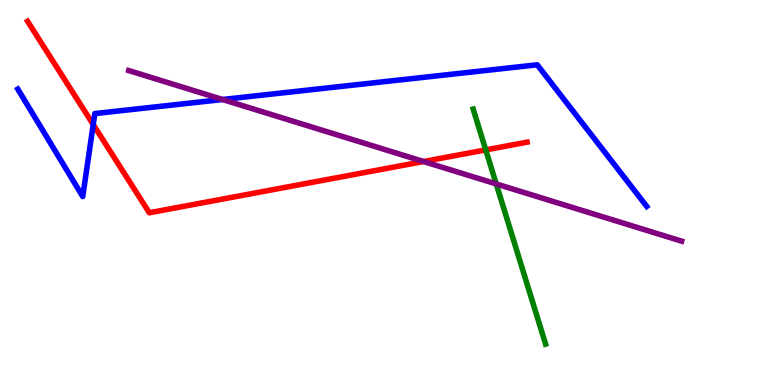[{'lines': ['blue', 'red'], 'intersections': [{'x': 1.2, 'y': 6.77}]}, {'lines': ['green', 'red'], 'intersections': [{'x': 6.27, 'y': 6.11}]}, {'lines': ['purple', 'red'], 'intersections': [{'x': 5.47, 'y': 5.8}]}, {'lines': ['blue', 'green'], 'intersections': []}, {'lines': ['blue', 'purple'], 'intersections': [{'x': 2.87, 'y': 7.42}]}, {'lines': ['green', 'purple'], 'intersections': [{'x': 6.4, 'y': 5.22}]}]